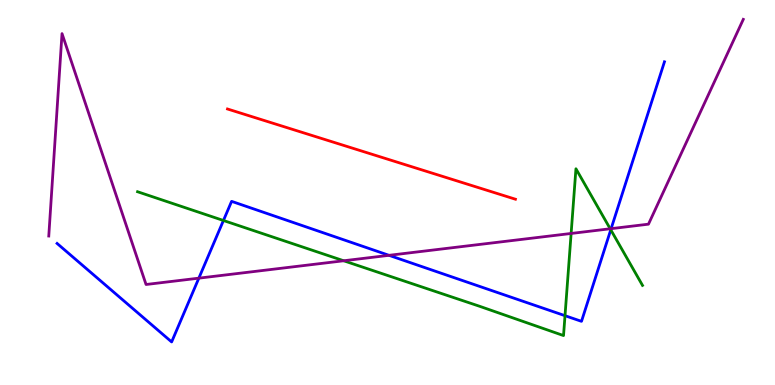[{'lines': ['blue', 'red'], 'intersections': []}, {'lines': ['green', 'red'], 'intersections': []}, {'lines': ['purple', 'red'], 'intersections': []}, {'lines': ['blue', 'green'], 'intersections': [{'x': 2.88, 'y': 4.27}, {'x': 7.29, 'y': 1.8}, {'x': 7.88, 'y': 4.03}]}, {'lines': ['blue', 'purple'], 'intersections': [{'x': 2.57, 'y': 2.78}, {'x': 5.02, 'y': 3.37}, {'x': 7.89, 'y': 4.06}]}, {'lines': ['green', 'purple'], 'intersections': [{'x': 4.43, 'y': 3.23}, {'x': 7.37, 'y': 3.94}, {'x': 7.87, 'y': 4.06}]}]